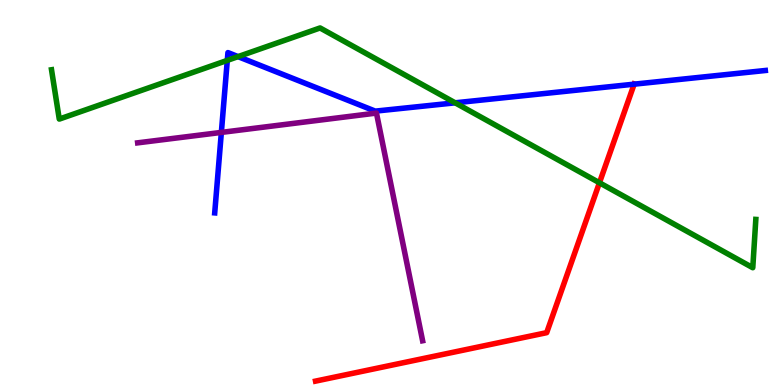[{'lines': ['blue', 'red'], 'intersections': [{'x': 8.18, 'y': 7.81}]}, {'lines': ['green', 'red'], 'intersections': [{'x': 7.73, 'y': 5.25}]}, {'lines': ['purple', 'red'], 'intersections': []}, {'lines': ['blue', 'green'], 'intersections': [{'x': 2.93, 'y': 8.43}, {'x': 3.07, 'y': 8.53}, {'x': 5.87, 'y': 7.33}]}, {'lines': ['blue', 'purple'], 'intersections': [{'x': 2.86, 'y': 6.56}]}, {'lines': ['green', 'purple'], 'intersections': []}]